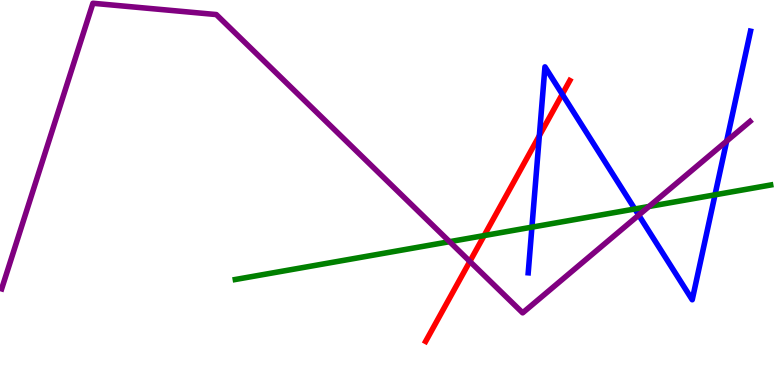[{'lines': ['blue', 'red'], 'intersections': [{'x': 6.96, 'y': 6.48}, {'x': 7.26, 'y': 7.55}]}, {'lines': ['green', 'red'], 'intersections': [{'x': 6.25, 'y': 3.88}]}, {'lines': ['purple', 'red'], 'intersections': [{'x': 6.06, 'y': 3.21}]}, {'lines': ['blue', 'green'], 'intersections': [{'x': 6.86, 'y': 4.1}, {'x': 8.19, 'y': 4.57}, {'x': 9.23, 'y': 4.94}]}, {'lines': ['blue', 'purple'], 'intersections': [{'x': 8.24, 'y': 4.41}, {'x': 9.38, 'y': 6.34}]}, {'lines': ['green', 'purple'], 'intersections': [{'x': 5.8, 'y': 3.72}, {'x': 8.37, 'y': 4.64}]}]